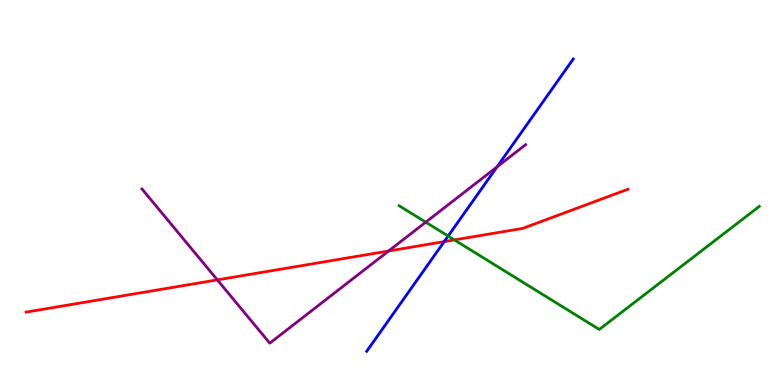[{'lines': ['blue', 'red'], 'intersections': [{'x': 5.73, 'y': 3.72}]}, {'lines': ['green', 'red'], 'intersections': [{'x': 5.86, 'y': 3.77}]}, {'lines': ['purple', 'red'], 'intersections': [{'x': 2.8, 'y': 2.73}, {'x': 5.01, 'y': 3.48}]}, {'lines': ['blue', 'green'], 'intersections': [{'x': 5.78, 'y': 3.87}]}, {'lines': ['blue', 'purple'], 'intersections': [{'x': 6.41, 'y': 5.67}]}, {'lines': ['green', 'purple'], 'intersections': [{'x': 5.49, 'y': 4.23}]}]